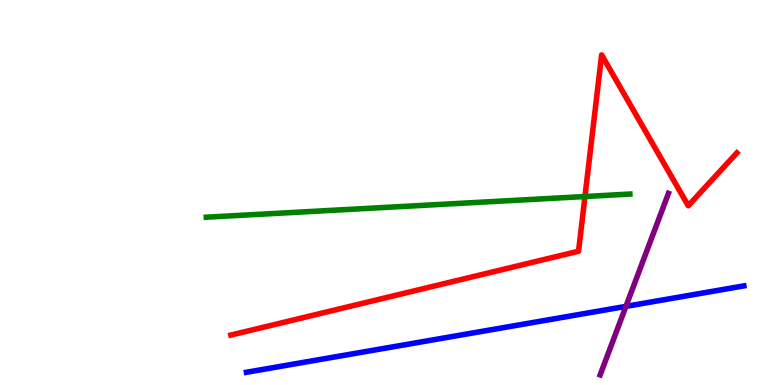[{'lines': ['blue', 'red'], 'intersections': []}, {'lines': ['green', 'red'], 'intersections': [{'x': 7.55, 'y': 4.9}]}, {'lines': ['purple', 'red'], 'intersections': []}, {'lines': ['blue', 'green'], 'intersections': []}, {'lines': ['blue', 'purple'], 'intersections': [{'x': 8.08, 'y': 2.04}]}, {'lines': ['green', 'purple'], 'intersections': []}]